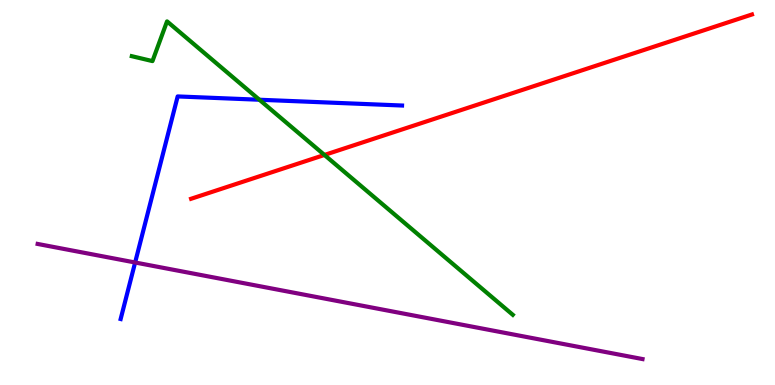[{'lines': ['blue', 'red'], 'intersections': []}, {'lines': ['green', 'red'], 'intersections': [{'x': 4.19, 'y': 5.98}]}, {'lines': ['purple', 'red'], 'intersections': []}, {'lines': ['blue', 'green'], 'intersections': [{'x': 3.35, 'y': 7.41}]}, {'lines': ['blue', 'purple'], 'intersections': [{'x': 1.74, 'y': 3.18}]}, {'lines': ['green', 'purple'], 'intersections': []}]